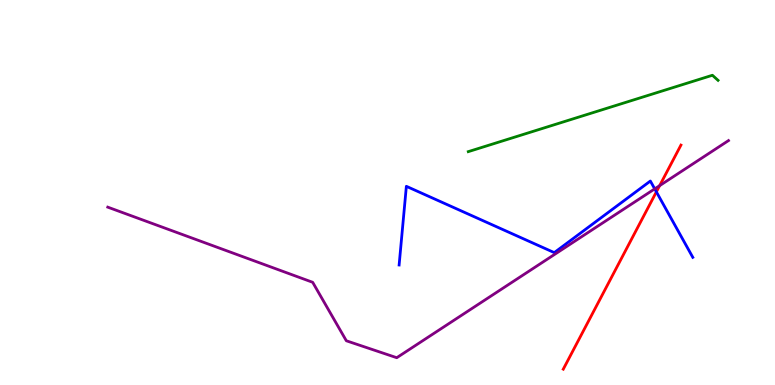[{'lines': ['blue', 'red'], 'intersections': [{'x': 8.47, 'y': 5.02}]}, {'lines': ['green', 'red'], 'intersections': []}, {'lines': ['purple', 'red'], 'intersections': [{'x': 8.51, 'y': 5.18}]}, {'lines': ['blue', 'green'], 'intersections': []}, {'lines': ['blue', 'purple'], 'intersections': [{'x': 8.45, 'y': 5.09}]}, {'lines': ['green', 'purple'], 'intersections': []}]